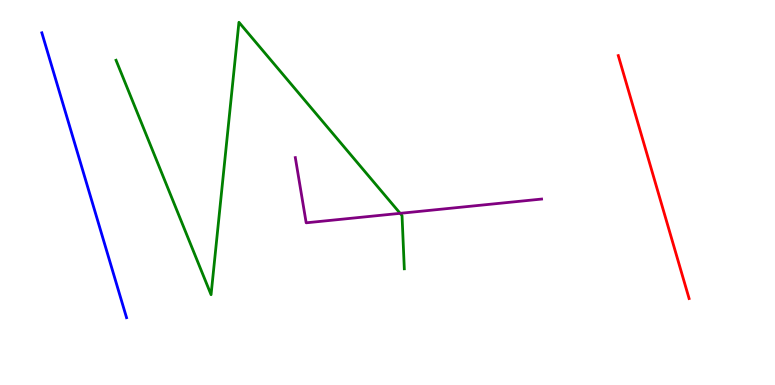[{'lines': ['blue', 'red'], 'intersections': []}, {'lines': ['green', 'red'], 'intersections': []}, {'lines': ['purple', 'red'], 'intersections': []}, {'lines': ['blue', 'green'], 'intersections': []}, {'lines': ['blue', 'purple'], 'intersections': []}, {'lines': ['green', 'purple'], 'intersections': [{'x': 5.16, 'y': 4.46}]}]